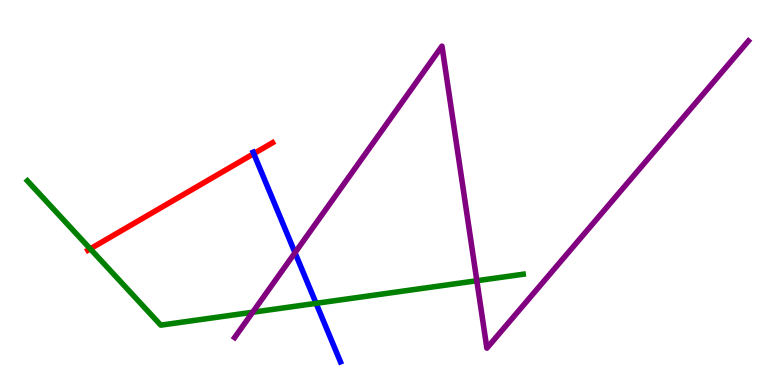[{'lines': ['blue', 'red'], 'intersections': [{'x': 3.27, 'y': 6.01}]}, {'lines': ['green', 'red'], 'intersections': [{'x': 1.16, 'y': 3.54}]}, {'lines': ['purple', 'red'], 'intersections': []}, {'lines': ['blue', 'green'], 'intersections': [{'x': 4.08, 'y': 2.12}]}, {'lines': ['blue', 'purple'], 'intersections': [{'x': 3.81, 'y': 3.44}]}, {'lines': ['green', 'purple'], 'intersections': [{'x': 3.26, 'y': 1.89}, {'x': 6.15, 'y': 2.71}]}]